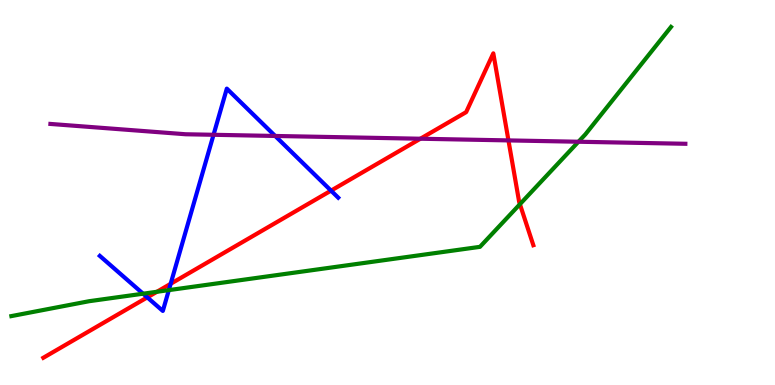[{'lines': ['blue', 'red'], 'intersections': [{'x': 1.9, 'y': 2.28}, {'x': 2.2, 'y': 2.63}, {'x': 4.27, 'y': 5.05}]}, {'lines': ['green', 'red'], 'intersections': [{'x': 2.02, 'y': 2.42}, {'x': 6.71, 'y': 4.7}]}, {'lines': ['purple', 'red'], 'intersections': [{'x': 5.42, 'y': 6.4}, {'x': 6.56, 'y': 6.35}]}, {'lines': ['blue', 'green'], 'intersections': [{'x': 1.85, 'y': 2.37}, {'x': 2.18, 'y': 2.46}]}, {'lines': ['blue', 'purple'], 'intersections': [{'x': 2.76, 'y': 6.5}, {'x': 3.55, 'y': 6.47}]}, {'lines': ['green', 'purple'], 'intersections': [{'x': 7.46, 'y': 6.32}]}]